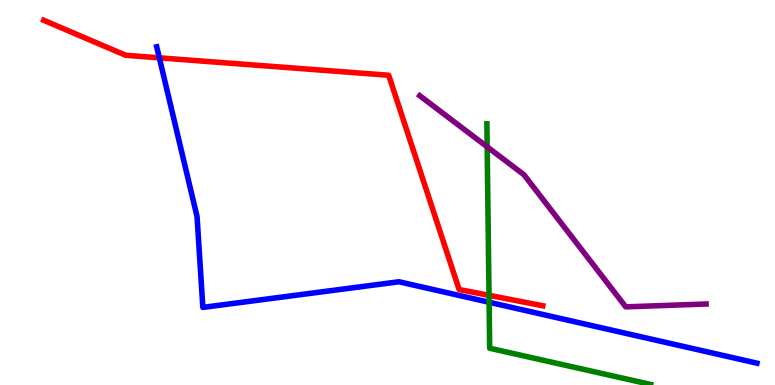[{'lines': ['blue', 'red'], 'intersections': [{'x': 2.06, 'y': 8.5}]}, {'lines': ['green', 'red'], 'intersections': [{'x': 6.31, 'y': 2.33}]}, {'lines': ['purple', 'red'], 'intersections': []}, {'lines': ['blue', 'green'], 'intersections': [{'x': 6.31, 'y': 2.15}]}, {'lines': ['blue', 'purple'], 'intersections': []}, {'lines': ['green', 'purple'], 'intersections': [{'x': 6.29, 'y': 6.19}]}]